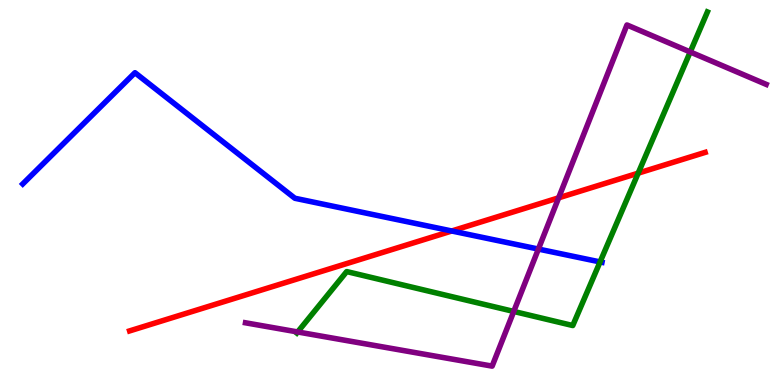[{'lines': ['blue', 'red'], 'intersections': [{'x': 5.83, 'y': 4.0}]}, {'lines': ['green', 'red'], 'intersections': [{'x': 8.23, 'y': 5.5}]}, {'lines': ['purple', 'red'], 'intersections': [{'x': 7.21, 'y': 4.86}]}, {'lines': ['blue', 'green'], 'intersections': [{'x': 7.74, 'y': 3.2}]}, {'lines': ['blue', 'purple'], 'intersections': [{'x': 6.95, 'y': 3.53}]}, {'lines': ['green', 'purple'], 'intersections': [{'x': 3.84, 'y': 1.38}, {'x': 6.63, 'y': 1.91}, {'x': 8.91, 'y': 8.65}]}]